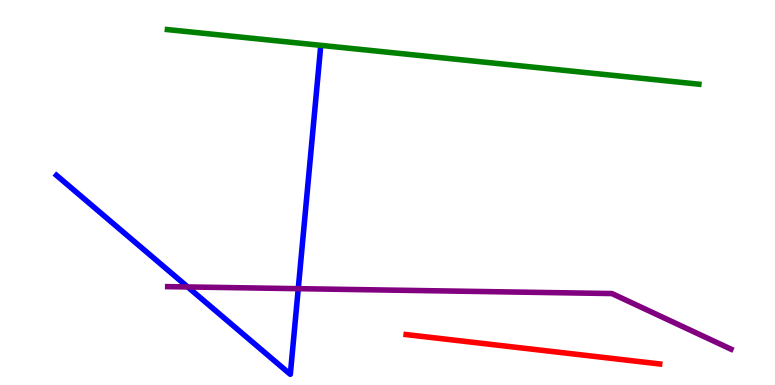[{'lines': ['blue', 'red'], 'intersections': []}, {'lines': ['green', 'red'], 'intersections': []}, {'lines': ['purple', 'red'], 'intersections': []}, {'lines': ['blue', 'green'], 'intersections': []}, {'lines': ['blue', 'purple'], 'intersections': [{'x': 2.42, 'y': 2.55}, {'x': 3.85, 'y': 2.5}]}, {'lines': ['green', 'purple'], 'intersections': []}]